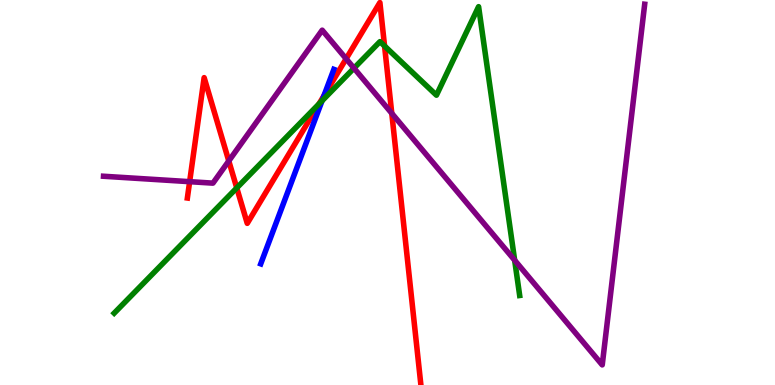[{'lines': ['blue', 'red'], 'intersections': [{'x': 4.18, 'y': 7.52}]}, {'lines': ['green', 'red'], 'intersections': [{'x': 3.06, 'y': 5.12}, {'x': 4.12, 'y': 7.3}, {'x': 4.96, 'y': 8.81}]}, {'lines': ['purple', 'red'], 'intersections': [{'x': 2.45, 'y': 5.28}, {'x': 2.95, 'y': 5.82}, {'x': 4.47, 'y': 8.47}, {'x': 5.06, 'y': 7.06}]}, {'lines': ['blue', 'green'], 'intersections': [{'x': 4.16, 'y': 7.38}]}, {'lines': ['blue', 'purple'], 'intersections': []}, {'lines': ['green', 'purple'], 'intersections': [{'x': 4.57, 'y': 8.23}, {'x': 6.64, 'y': 3.24}]}]